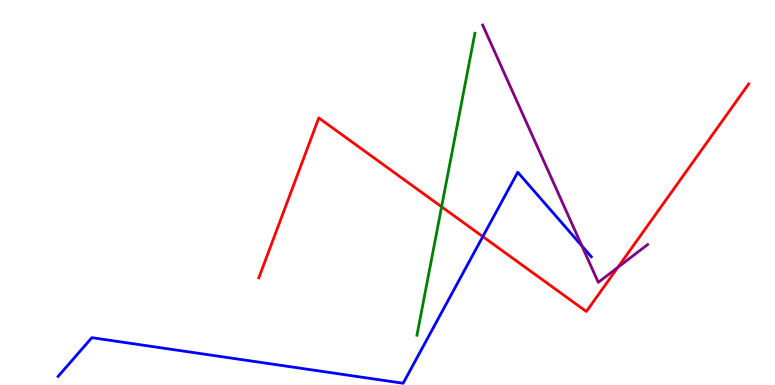[{'lines': ['blue', 'red'], 'intersections': [{'x': 6.23, 'y': 3.85}]}, {'lines': ['green', 'red'], 'intersections': [{'x': 5.7, 'y': 4.63}]}, {'lines': ['purple', 'red'], 'intersections': [{'x': 7.97, 'y': 3.05}]}, {'lines': ['blue', 'green'], 'intersections': []}, {'lines': ['blue', 'purple'], 'intersections': [{'x': 7.51, 'y': 3.61}]}, {'lines': ['green', 'purple'], 'intersections': []}]